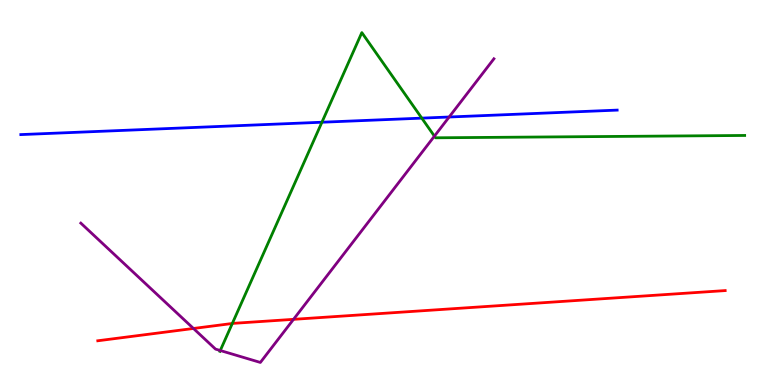[{'lines': ['blue', 'red'], 'intersections': []}, {'lines': ['green', 'red'], 'intersections': [{'x': 3.0, 'y': 1.6}]}, {'lines': ['purple', 'red'], 'intersections': [{'x': 2.5, 'y': 1.47}, {'x': 3.79, 'y': 1.71}]}, {'lines': ['blue', 'green'], 'intersections': [{'x': 4.15, 'y': 6.83}, {'x': 5.44, 'y': 6.93}]}, {'lines': ['blue', 'purple'], 'intersections': [{'x': 5.8, 'y': 6.96}]}, {'lines': ['green', 'purple'], 'intersections': [{'x': 2.84, 'y': 0.896}, {'x': 5.61, 'y': 6.46}]}]